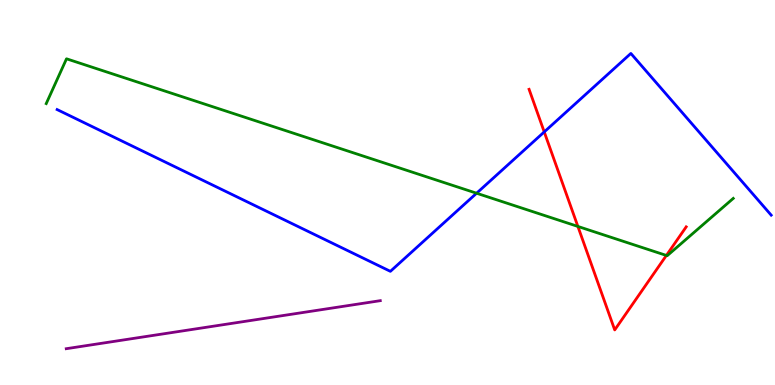[{'lines': ['blue', 'red'], 'intersections': [{'x': 7.02, 'y': 6.57}]}, {'lines': ['green', 'red'], 'intersections': [{'x': 7.46, 'y': 4.12}, {'x': 8.6, 'y': 3.37}]}, {'lines': ['purple', 'red'], 'intersections': []}, {'lines': ['blue', 'green'], 'intersections': [{'x': 6.15, 'y': 4.98}]}, {'lines': ['blue', 'purple'], 'intersections': []}, {'lines': ['green', 'purple'], 'intersections': []}]